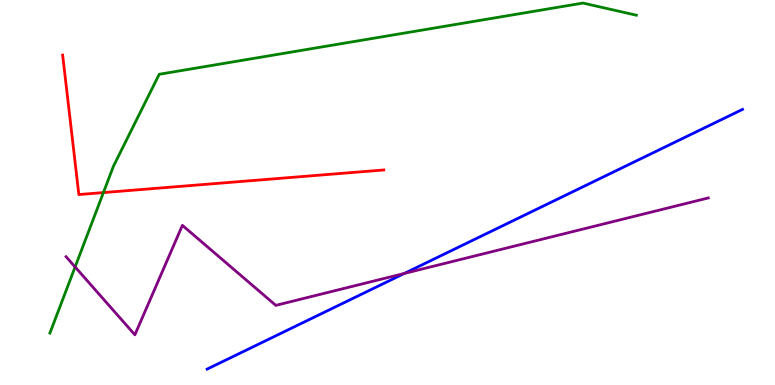[{'lines': ['blue', 'red'], 'intersections': []}, {'lines': ['green', 'red'], 'intersections': [{'x': 1.33, 'y': 5.0}]}, {'lines': ['purple', 'red'], 'intersections': []}, {'lines': ['blue', 'green'], 'intersections': []}, {'lines': ['blue', 'purple'], 'intersections': [{'x': 5.22, 'y': 2.9}]}, {'lines': ['green', 'purple'], 'intersections': [{'x': 0.969, 'y': 3.07}]}]